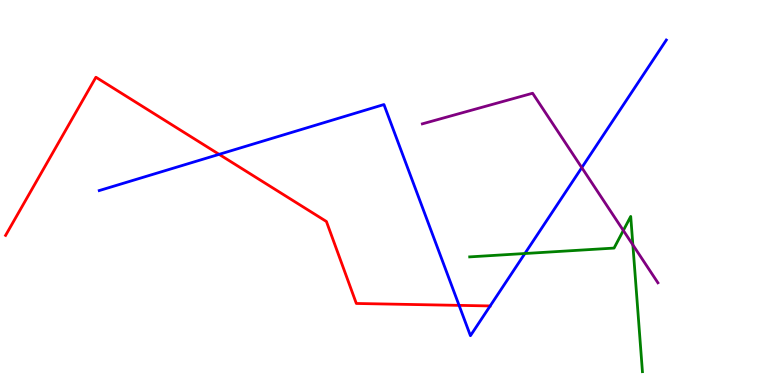[{'lines': ['blue', 'red'], 'intersections': [{'x': 2.83, 'y': 5.99}, {'x': 5.92, 'y': 2.07}]}, {'lines': ['green', 'red'], 'intersections': []}, {'lines': ['purple', 'red'], 'intersections': []}, {'lines': ['blue', 'green'], 'intersections': [{'x': 6.77, 'y': 3.42}]}, {'lines': ['blue', 'purple'], 'intersections': [{'x': 7.51, 'y': 5.65}]}, {'lines': ['green', 'purple'], 'intersections': [{'x': 8.04, 'y': 4.01}, {'x': 8.17, 'y': 3.64}]}]